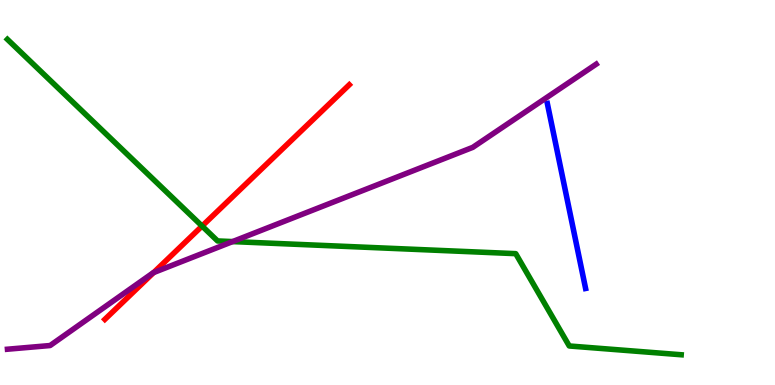[{'lines': ['blue', 'red'], 'intersections': []}, {'lines': ['green', 'red'], 'intersections': [{'x': 2.61, 'y': 4.13}]}, {'lines': ['purple', 'red'], 'intersections': [{'x': 1.98, 'y': 2.92}]}, {'lines': ['blue', 'green'], 'intersections': []}, {'lines': ['blue', 'purple'], 'intersections': []}, {'lines': ['green', 'purple'], 'intersections': [{'x': 3.0, 'y': 3.73}]}]